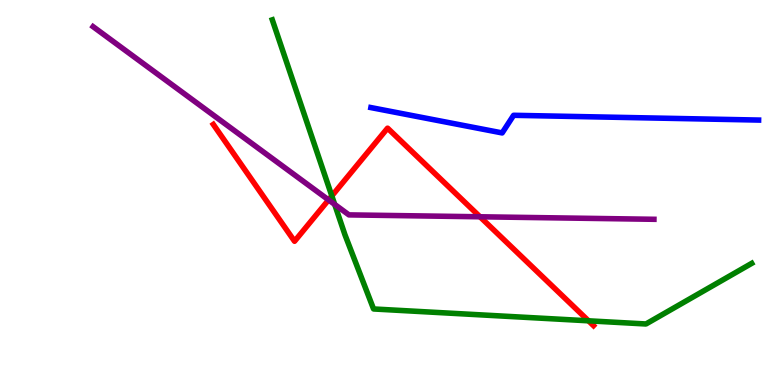[{'lines': ['blue', 'red'], 'intersections': []}, {'lines': ['green', 'red'], 'intersections': [{'x': 4.28, 'y': 4.91}, {'x': 7.59, 'y': 1.67}]}, {'lines': ['purple', 'red'], 'intersections': [{'x': 4.24, 'y': 4.81}, {'x': 6.19, 'y': 4.37}]}, {'lines': ['blue', 'green'], 'intersections': []}, {'lines': ['blue', 'purple'], 'intersections': []}, {'lines': ['green', 'purple'], 'intersections': [{'x': 4.32, 'y': 4.69}]}]